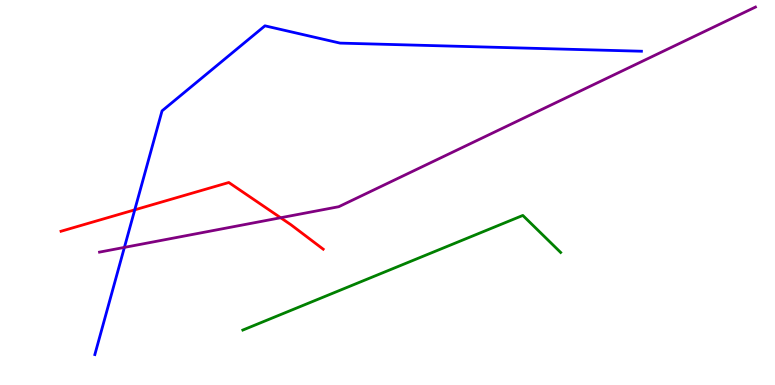[{'lines': ['blue', 'red'], 'intersections': [{'x': 1.74, 'y': 4.55}]}, {'lines': ['green', 'red'], 'intersections': []}, {'lines': ['purple', 'red'], 'intersections': [{'x': 3.62, 'y': 4.34}]}, {'lines': ['blue', 'green'], 'intersections': []}, {'lines': ['blue', 'purple'], 'intersections': [{'x': 1.61, 'y': 3.57}]}, {'lines': ['green', 'purple'], 'intersections': []}]